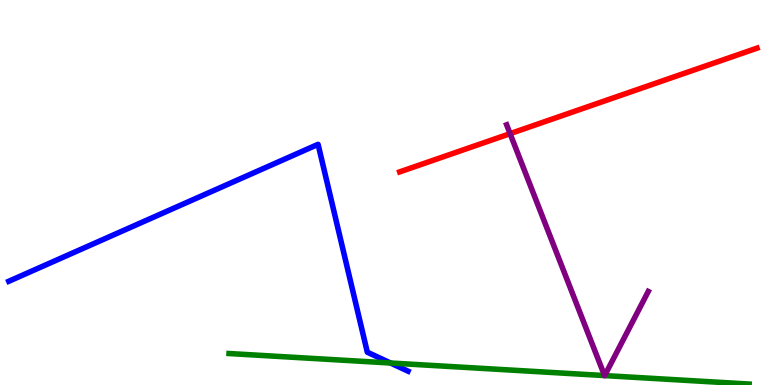[{'lines': ['blue', 'red'], 'intersections': []}, {'lines': ['green', 'red'], 'intersections': []}, {'lines': ['purple', 'red'], 'intersections': [{'x': 6.58, 'y': 6.53}]}, {'lines': ['blue', 'green'], 'intersections': [{'x': 5.04, 'y': 0.571}]}, {'lines': ['blue', 'purple'], 'intersections': []}, {'lines': ['green', 'purple'], 'intersections': [{'x': 7.8, 'y': 0.245}, {'x': 7.8, 'y': 0.245}]}]